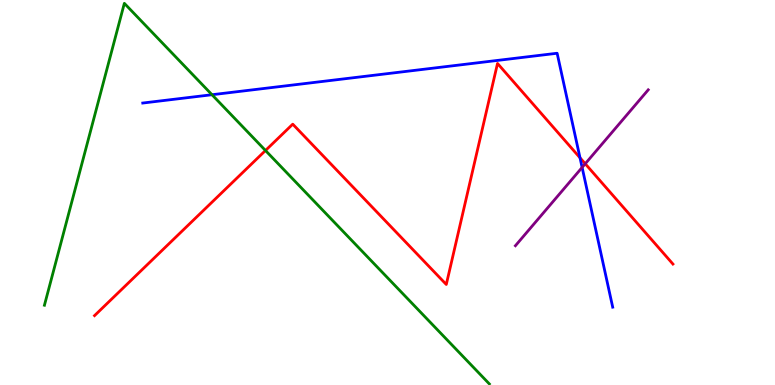[{'lines': ['blue', 'red'], 'intersections': [{'x': 7.48, 'y': 5.9}]}, {'lines': ['green', 'red'], 'intersections': [{'x': 3.43, 'y': 6.09}]}, {'lines': ['purple', 'red'], 'intersections': [{'x': 7.55, 'y': 5.75}]}, {'lines': ['blue', 'green'], 'intersections': [{'x': 2.74, 'y': 7.54}]}, {'lines': ['blue', 'purple'], 'intersections': [{'x': 7.51, 'y': 5.65}]}, {'lines': ['green', 'purple'], 'intersections': []}]